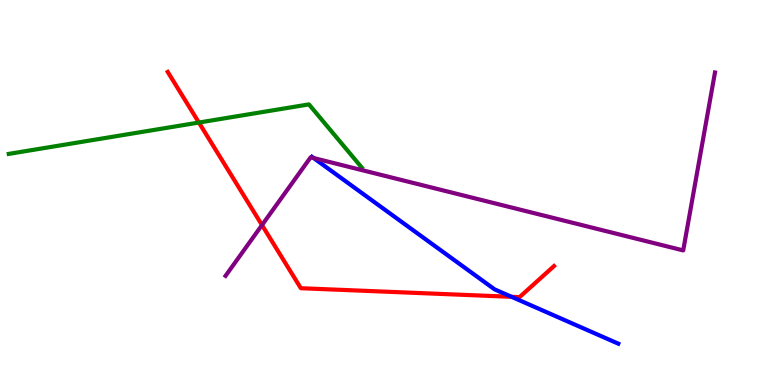[{'lines': ['blue', 'red'], 'intersections': [{'x': 6.6, 'y': 2.29}]}, {'lines': ['green', 'red'], 'intersections': [{'x': 2.57, 'y': 6.82}]}, {'lines': ['purple', 'red'], 'intersections': [{'x': 3.38, 'y': 4.15}]}, {'lines': ['blue', 'green'], 'intersections': []}, {'lines': ['blue', 'purple'], 'intersections': [{'x': 4.05, 'y': 5.89}]}, {'lines': ['green', 'purple'], 'intersections': []}]